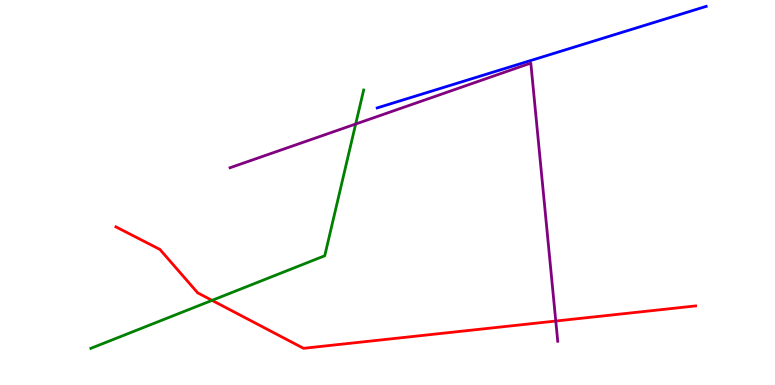[{'lines': ['blue', 'red'], 'intersections': []}, {'lines': ['green', 'red'], 'intersections': [{'x': 2.74, 'y': 2.2}]}, {'lines': ['purple', 'red'], 'intersections': [{'x': 7.17, 'y': 1.66}]}, {'lines': ['blue', 'green'], 'intersections': []}, {'lines': ['blue', 'purple'], 'intersections': []}, {'lines': ['green', 'purple'], 'intersections': [{'x': 4.59, 'y': 6.78}]}]